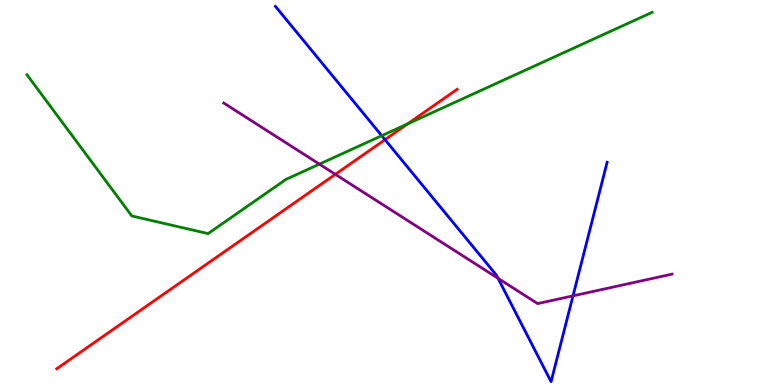[{'lines': ['blue', 'red'], 'intersections': [{'x': 4.97, 'y': 6.37}]}, {'lines': ['green', 'red'], 'intersections': [{'x': 5.26, 'y': 6.78}]}, {'lines': ['purple', 'red'], 'intersections': [{'x': 4.33, 'y': 5.47}]}, {'lines': ['blue', 'green'], 'intersections': [{'x': 4.93, 'y': 6.48}]}, {'lines': ['blue', 'purple'], 'intersections': [{'x': 6.43, 'y': 2.77}, {'x': 7.39, 'y': 2.32}]}, {'lines': ['green', 'purple'], 'intersections': [{'x': 4.12, 'y': 5.74}]}]